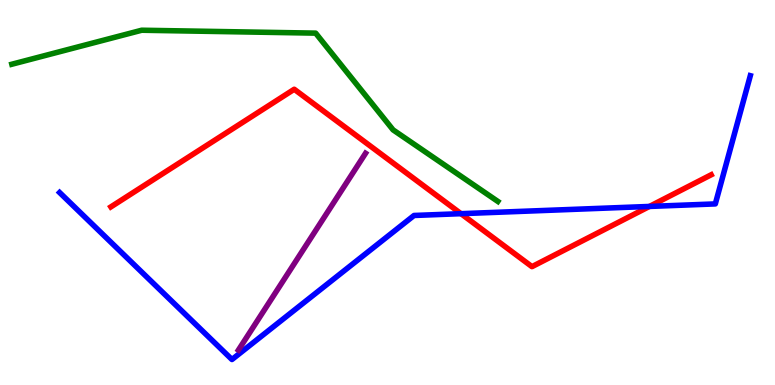[{'lines': ['blue', 'red'], 'intersections': [{'x': 5.95, 'y': 4.45}, {'x': 8.38, 'y': 4.64}]}, {'lines': ['green', 'red'], 'intersections': []}, {'lines': ['purple', 'red'], 'intersections': []}, {'lines': ['blue', 'green'], 'intersections': []}, {'lines': ['blue', 'purple'], 'intersections': []}, {'lines': ['green', 'purple'], 'intersections': []}]